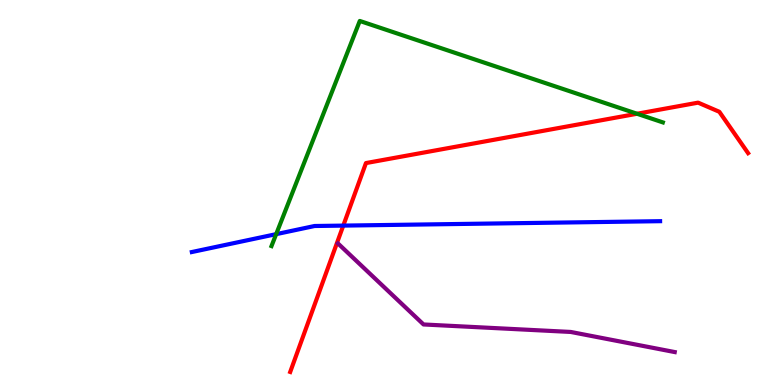[{'lines': ['blue', 'red'], 'intersections': [{'x': 4.43, 'y': 4.14}]}, {'lines': ['green', 'red'], 'intersections': [{'x': 8.22, 'y': 7.05}]}, {'lines': ['purple', 'red'], 'intersections': []}, {'lines': ['blue', 'green'], 'intersections': [{'x': 3.56, 'y': 3.92}]}, {'lines': ['blue', 'purple'], 'intersections': []}, {'lines': ['green', 'purple'], 'intersections': []}]